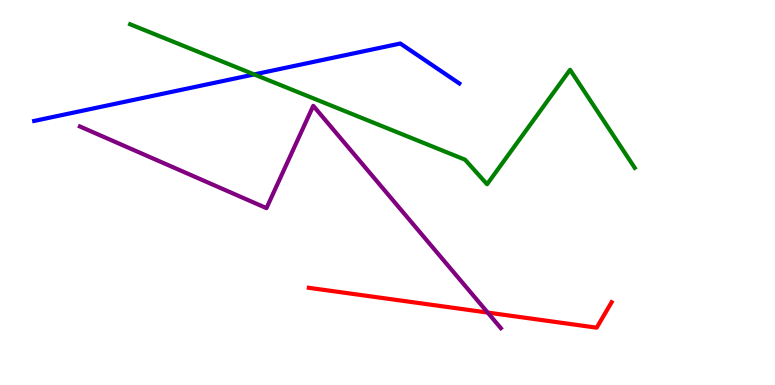[{'lines': ['blue', 'red'], 'intersections': []}, {'lines': ['green', 'red'], 'intersections': []}, {'lines': ['purple', 'red'], 'intersections': [{'x': 6.29, 'y': 1.88}]}, {'lines': ['blue', 'green'], 'intersections': [{'x': 3.28, 'y': 8.07}]}, {'lines': ['blue', 'purple'], 'intersections': []}, {'lines': ['green', 'purple'], 'intersections': []}]